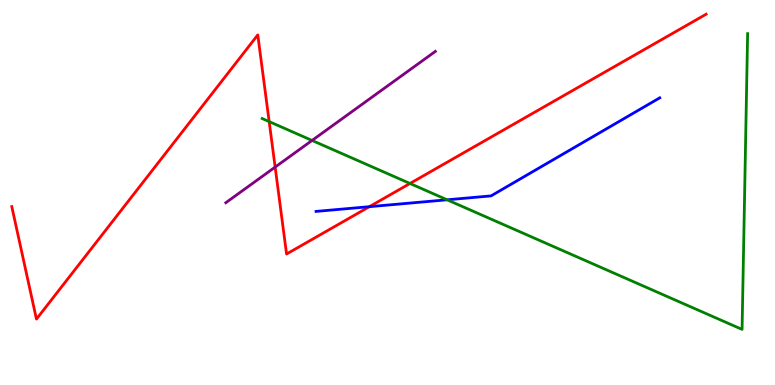[{'lines': ['blue', 'red'], 'intersections': [{'x': 4.77, 'y': 4.63}]}, {'lines': ['green', 'red'], 'intersections': [{'x': 3.47, 'y': 6.84}, {'x': 5.29, 'y': 5.23}]}, {'lines': ['purple', 'red'], 'intersections': [{'x': 3.55, 'y': 5.66}]}, {'lines': ['blue', 'green'], 'intersections': [{'x': 5.77, 'y': 4.81}]}, {'lines': ['blue', 'purple'], 'intersections': []}, {'lines': ['green', 'purple'], 'intersections': [{'x': 4.03, 'y': 6.35}]}]